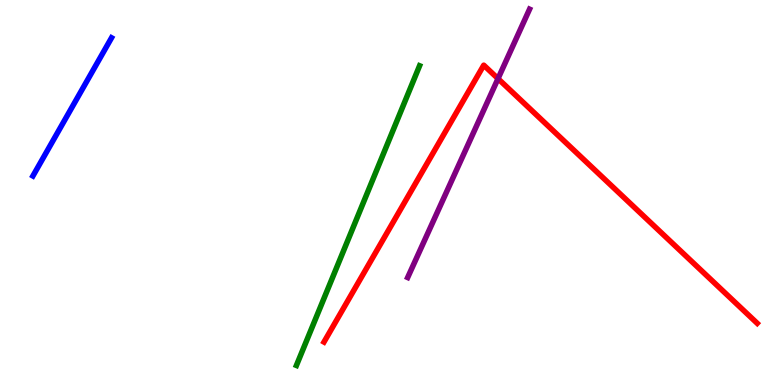[{'lines': ['blue', 'red'], 'intersections': []}, {'lines': ['green', 'red'], 'intersections': []}, {'lines': ['purple', 'red'], 'intersections': [{'x': 6.43, 'y': 7.96}]}, {'lines': ['blue', 'green'], 'intersections': []}, {'lines': ['blue', 'purple'], 'intersections': []}, {'lines': ['green', 'purple'], 'intersections': []}]